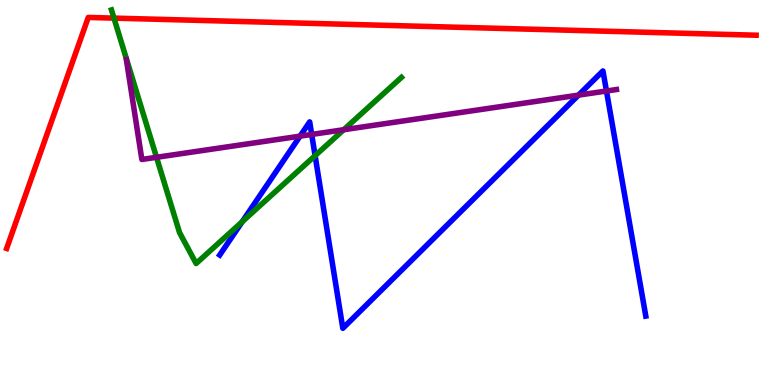[{'lines': ['blue', 'red'], 'intersections': []}, {'lines': ['green', 'red'], 'intersections': [{'x': 1.47, 'y': 9.53}]}, {'lines': ['purple', 'red'], 'intersections': []}, {'lines': ['blue', 'green'], 'intersections': [{'x': 3.13, 'y': 4.24}, {'x': 4.07, 'y': 5.96}]}, {'lines': ['blue', 'purple'], 'intersections': [{'x': 3.87, 'y': 6.46}, {'x': 4.02, 'y': 6.51}, {'x': 7.46, 'y': 7.53}, {'x': 7.83, 'y': 7.64}]}, {'lines': ['green', 'purple'], 'intersections': [{'x': 2.02, 'y': 5.91}, {'x': 4.44, 'y': 6.63}]}]